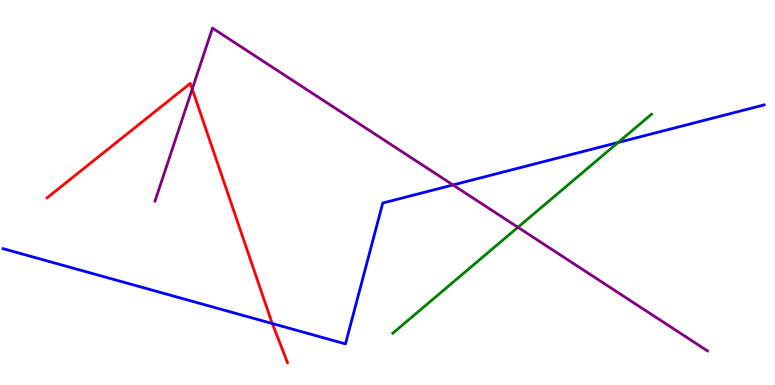[{'lines': ['blue', 'red'], 'intersections': [{'x': 3.51, 'y': 1.6}]}, {'lines': ['green', 'red'], 'intersections': []}, {'lines': ['purple', 'red'], 'intersections': [{'x': 2.48, 'y': 7.69}]}, {'lines': ['blue', 'green'], 'intersections': [{'x': 7.98, 'y': 6.3}]}, {'lines': ['blue', 'purple'], 'intersections': [{'x': 5.84, 'y': 5.2}]}, {'lines': ['green', 'purple'], 'intersections': [{'x': 6.68, 'y': 4.1}]}]